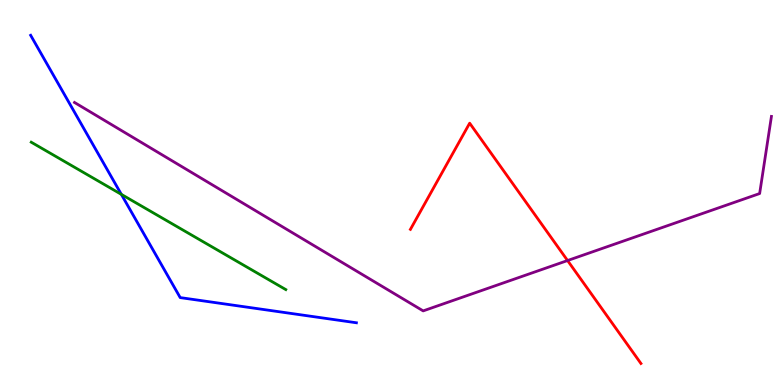[{'lines': ['blue', 'red'], 'intersections': []}, {'lines': ['green', 'red'], 'intersections': []}, {'lines': ['purple', 'red'], 'intersections': [{'x': 7.32, 'y': 3.23}]}, {'lines': ['blue', 'green'], 'intersections': [{'x': 1.57, 'y': 4.95}]}, {'lines': ['blue', 'purple'], 'intersections': []}, {'lines': ['green', 'purple'], 'intersections': []}]